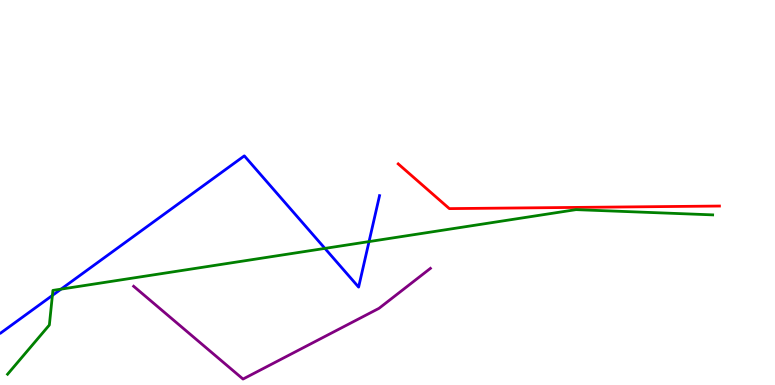[{'lines': ['blue', 'red'], 'intersections': []}, {'lines': ['green', 'red'], 'intersections': []}, {'lines': ['purple', 'red'], 'intersections': []}, {'lines': ['blue', 'green'], 'intersections': [{'x': 0.676, 'y': 2.33}, {'x': 0.788, 'y': 2.49}, {'x': 4.19, 'y': 3.55}, {'x': 4.76, 'y': 3.72}]}, {'lines': ['blue', 'purple'], 'intersections': []}, {'lines': ['green', 'purple'], 'intersections': []}]